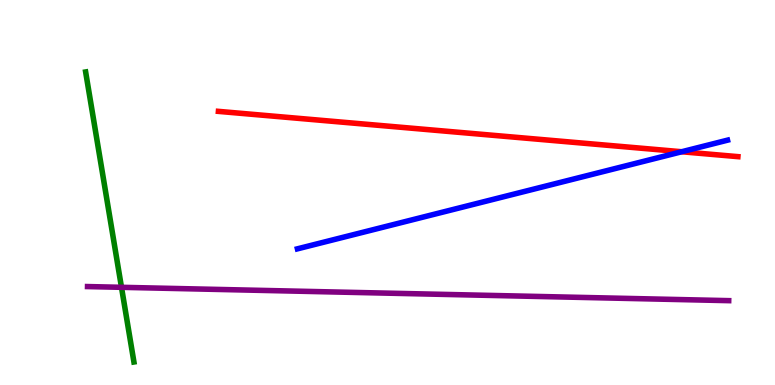[{'lines': ['blue', 'red'], 'intersections': [{'x': 8.8, 'y': 6.06}]}, {'lines': ['green', 'red'], 'intersections': []}, {'lines': ['purple', 'red'], 'intersections': []}, {'lines': ['blue', 'green'], 'intersections': []}, {'lines': ['blue', 'purple'], 'intersections': []}, {'lines': ['green', 'purple'], 'intersections': [{'x': 1.57, 'y': 2.54}]}]